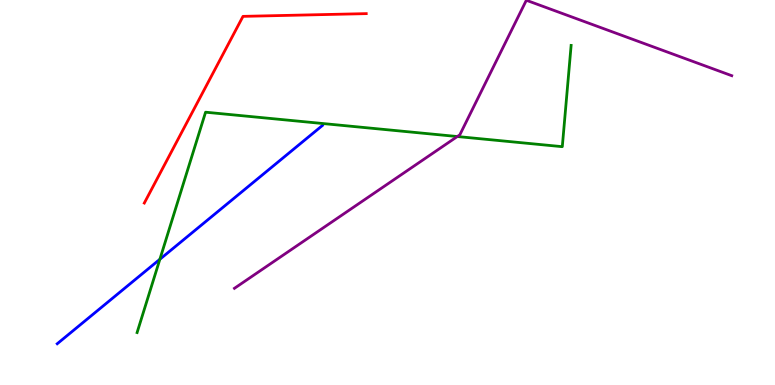[{'lines': ['blue', 'red'], 'intersections': []}, {'lines': ['green', 'red'], 'intersections': []}, {'lines': ['purple', 'red'], 'intersections': []}, {'lines': ['blue', 'green'], 'intersections': [{'x': 2.06, 'y': 3.27}]}, {'lines': ['blue', 'purple'], 'intersections': []}, {'lines': ['green', 'purple'], 'intersections': [{'x': 5.9, 'y': 6.45}]}]